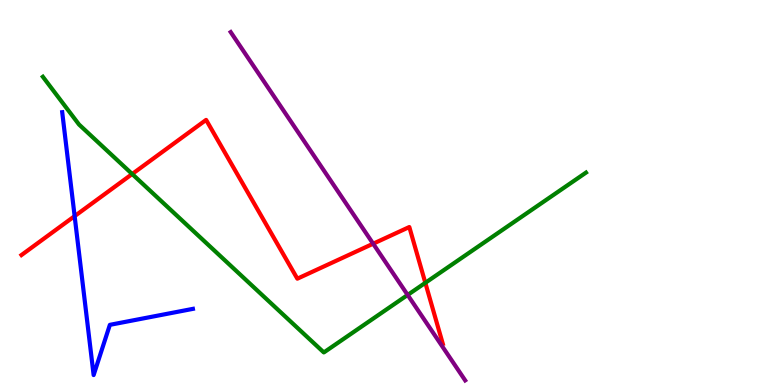[{'lines': ['blue', 'red'], 'intersections': [{'x': 0.963, 'y': 4.39}]}, {'lines': ['green', 'red'], 'intersections': [{'x': 1.71, 'y': 5.48}, {'x': 5.49, 'y': 2.65}]}, {'lines': ['purple', 'red'], 'intersections': [{'x': 4.81, 'y': 3.67}]}, {'lines': ['blue', 'green'], 'intersections': []}, {'lines': ['blue', 'purple'], 'intersections': []}, {'lines': ['green', 'purple'], 'intersections': [{'x': 5.26, 'y': 2.34}]}]